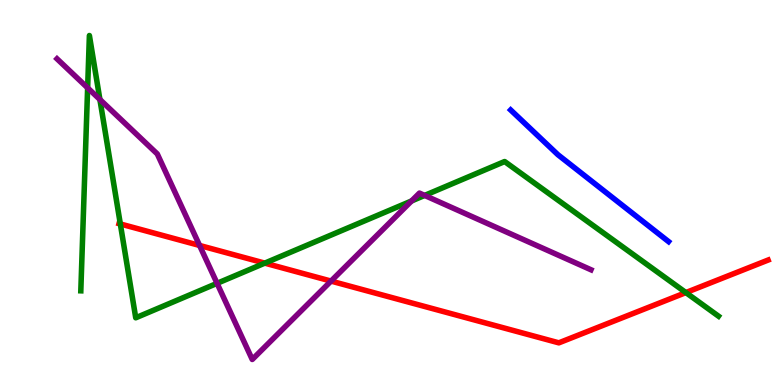[{'lines': ['blue', 'red'], 'intersections': []}, {'lines': ['green', 'red'], 'intersections': [{'x': 1.55, 'y': 4.18}, {'x': 3.42, 'y': 3.17}, {'x': 8.85, 'y': 2.4}]}, {'lines': ['purple', 'red'], 'intersections': [{'x': 2.58, 'y': 3.62}, {'x': 4.27, 'y': 2.7}]}, {'lines': ['blue', 'green'], 'intersections': []}, {'lines': ['blue', 'purple'], 'intersections': []}, {'lines': ['green', 'purple'], 'intersections': [{'x': 1.13, 'y': 7.72}, {'x': 1.29, 'y': 7.42}, {'x': 2.8, 'y': 2.64}, {'x': 5.31, 'y': 4.78}, {'x': 5.48, 'y': 4.92}]}]